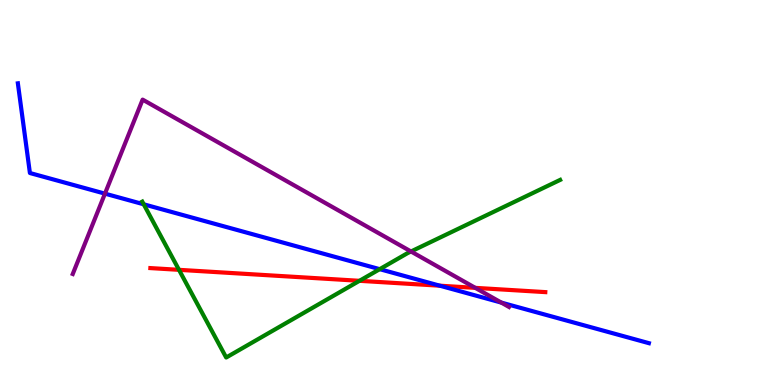[{'lines': ['blue', 'red'], 'intersections': [{'x': 5.68, 'y': 2.58}]}, {'lines': ['green', 'red'], 'intersections': [{'x': 2.31, 'y': 2.99}, {'x': 4.64, 'y': 2.71}]}, {'lines': ['purple', 'red'], 'intersections': [{'x': 6.13, 'y': 2.52}]}, {'lines': ['blue', 'green'], 'intersections': [{'x': 1.85, 'y': 4.69}, {'x': 4.9, 'y': 3.01}]}, {'lines': ['blue', 'purple'], 'intersections': [{'x': 1.35, 'y': 4.97}, {'x': 6.47, 'y': 2.14}]}, {'lines': ['green', 'purple'], 'intersections': [{'x': 5.3, 'y': 3.47}]}]